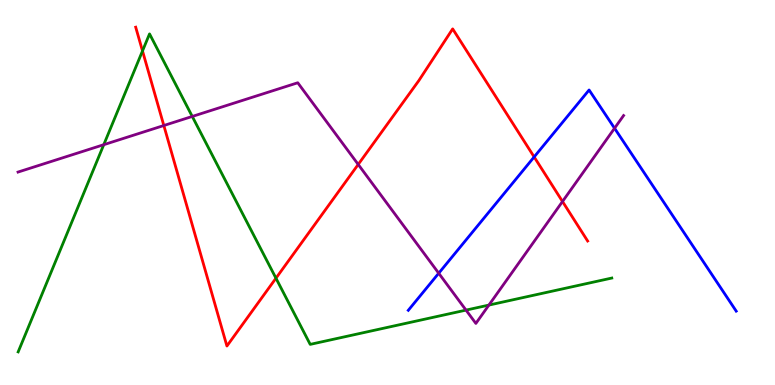[{'lines': ['blue', 'red'], 'intersections': [{'x': 6.89, 'y': 5.92}]}, {'lines': ['green', 'red'], 'intersections': [{'x': 1.84, 'y': 8.68}, {'x': 3.56, 'y': 2.77}]}, {'lines': ['purple', 'red'], 'intersections': [{'x': 2.11, 'y': 6.74}, {'x': 4.62, 'y': 5.73}, {'x': 7.26, 'y': 4.77}]}, {'lines': ['blue', 'green'], 'intersections': []}, {'lines': ['blue', 'purple'], 'intersections': [{'x': 5.66, 'y': 2.9}, {'x': 7.93, 'y': 6.67}]}, {'lines': ['green', 'purple'], 'intersections': [{'x': 1.34, 'y': 6.24}, {'x': 2.48, 'y': 6.98}, {'x': 6.01, 'y': 1.95}, {'x': 6.31, 'y': 2.08}]}]